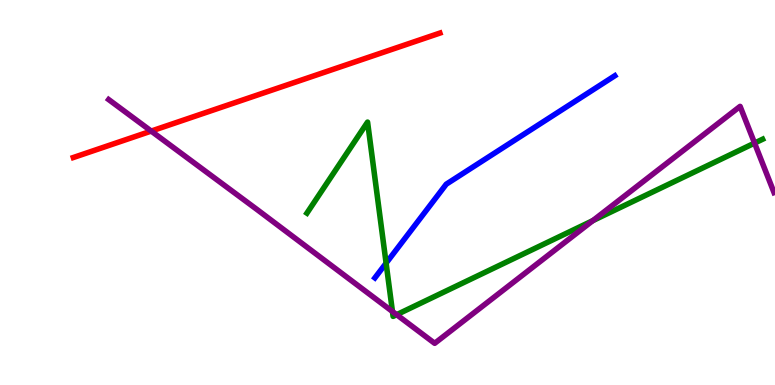[{'lines': ['blue', 'red'], 'intersections': []}, {'lines': ['green', 'red'], 'intersections': []}, {'lines': ['purple', 'red'], 'intersections': [{'x': 1.95, 'y': 6.6}]}, {'lines': ['blue', 'green'], 'intersections': [{'x': 4.98, 'y': 3.16}]}, {'lines': ['blue', 'purple'], 'intersections': []}, {'lines': ['green', 'purple'], 'intersections': [{'x': 5.06, 'y': 1.91}, {'x': 5.12, 'y': 1.83}, {'x': 7.65, 'y': 4.27}, {'x': 9.74, 'y': 6.28}]}]